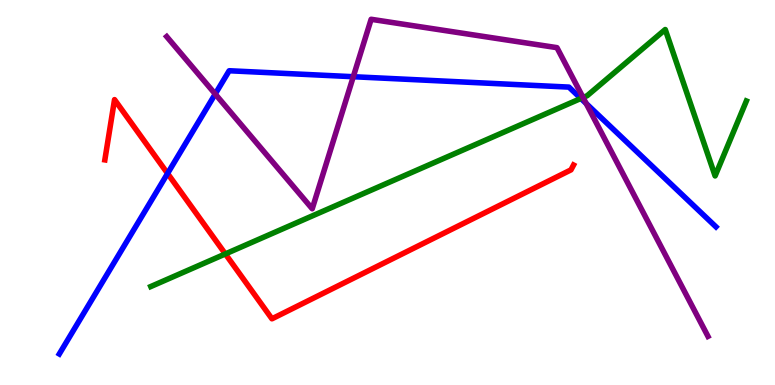[{'lines': ['blue', 'red'], 'intersections': [{'x': 2.16, 'y': 5.49}]}, {'lines': ['green', 'red'], 'intersections': [{'x': 2.91, 'y': 3.4}]}, {'lines': ['purple', 'red'], 'intersections': []}, {'lines': ['blue', 'green'], 'intersections': [{'x': 7.5, 'y': 7.44}]}, {'lines': ['blue', 'purple'], 'intersections': [{'x': 2.78, 'y': 7.56}, {'x': 4.56, 'y': 8.01}, {'x': 7.56, 'y': 7.31}]}, {'lines': ['green', 'purple'], 'intersections': [{'x': 7.52, 'y': 7.47}]}]